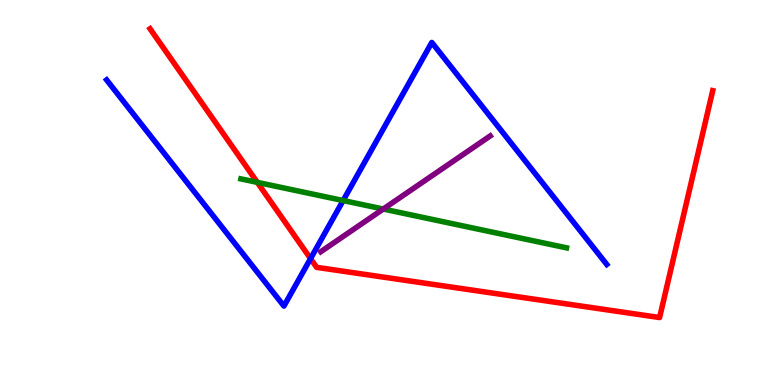[{'lines': ['blue', 'red'], 'intersections': [{'x': 4.01, 'y': 3.28}]}, {'lines': ['green', 'red'], 'intersections': [{'x': 3.32, 'y': 5.26}]}, {'lines': ['purple', 'red'], 'intersections': []}, {'lines': ['blue', 'green'], 'intersections': [{'x': 4.43, 'y': 4.79}]}, {'lines': ['blue', 'purple'], 'intersections': []}, {'lines': ['green', 'purple'], 'intersections': [{'x': 4.95, 'y': 4.57}]}]